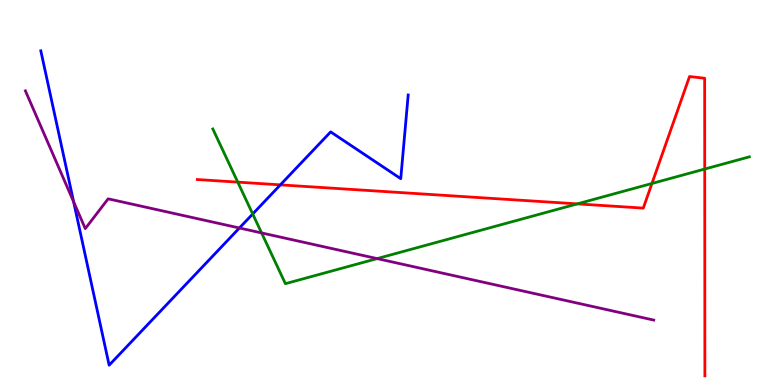[{'lines': ['blue', 'red'], 'intersections': [{'x': 3.62, 'y': 5.2}]}, {'lines': ['green', 'red'], 'intersections': [{'x': 3.07, 'y': 5.27}, {'x': 7.45, 'y': 4.7}, {'x': 8.41, 'y': 5.23}, {'x': 9.09, 'y': 5.61}]}, {'lines': ['purple', 'red'], 'intersections': []}, {'lines': ['blue', 'green'], 'intersections': [{'x': 3.26, 'y': 4.44}]}, {'lines': ['blue', 'purple'], 'intersections': [{'x': 0.95, 'y': 4.76}, {'x': 3.09, 'y': 4.08}]}, {'lines': ['green', 'purple'], 'intersections': [{'x': 3.38, 'y': 3.95}, {'x': 4.87, 'y': 3.28}]}]